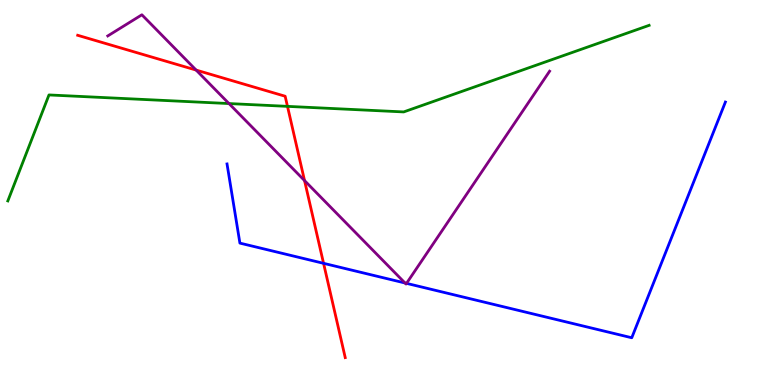[{'lines': ['blue', 'red'], 'intersections': [{'x': 4.17, 'y': 3.16}]}, {'lines': ['green', 'red'], 'intersections': [{'x': 3.71, 'y': 7.24}]}, {'lines': ['purple', 'red'], 'intersections': [{'x': 2.53, 'y': 8.18}, {'x': 3.93, 'y': 5.31}]}, {'lines': ['blue', 'green'], 'intersections': []}, {'lines': ['blue', 'purple'], 'intersections': [{'x': 5.23, 'y': 2.65}, {'x': 5.25, 'y': 2.64}]}, {'lines': ['green', 'purple'], 'intersections': [{'x': 2.95, 'y': 7.31}]}]